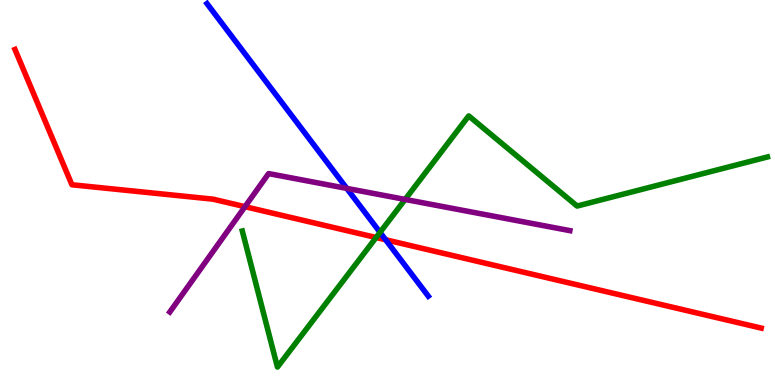[{'lines': ['blue', 'red'], 'intersections': [{'x': 4.98, 'y': 3.77}]}, {'lines': ['green', 'red'], 'intersections': [{'x': 4.85, 'y': 3.83}]}, {'lines': ['purple', 'red'], 'intersections': [{'x': 3.16, 'y': 4.63}]}, {'lines': ['blue', 'green'], 'intersections': [{'x': 4.9, 'y': 3.96}]}, {'lines': ['blue', 'purple'], 'intersections': [{'x': 4.47, 'y': 5.11}]}, {'lines': ['green', 'purple'], 'intersections': [{'x': 5.23, 'y': 4.82}]}]